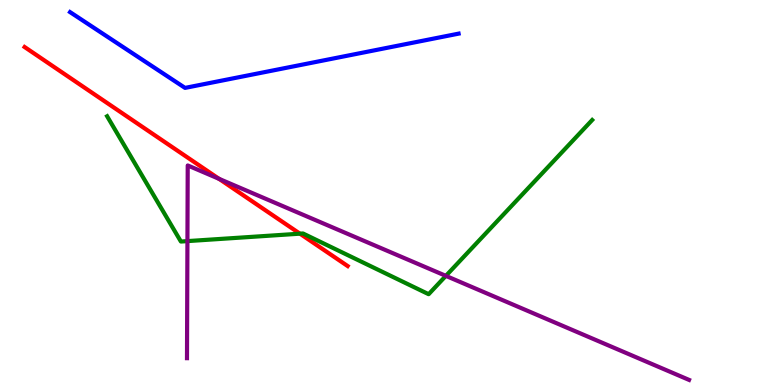[{'lines': ['blue', 'red'], 'intersections': []}, {'lines': ['green', 'red'], 'intersections': [{'x': 3.87, 'y': 3.93}]}, {'lines': ['purple', 'red'], 'intersections': [{'x': 2.83, 'y': 5.35}]}, {'lines': ['blue', 'green'], 'intersections': []}, {'lines': ['blue', 'purple'], 'intersections': []}, {'lines': ['green', 'purple'], 'intersections': [{'x': 2.42, 'y': 3.74}, {'x': 5.75, 'y': 2.83}]}]